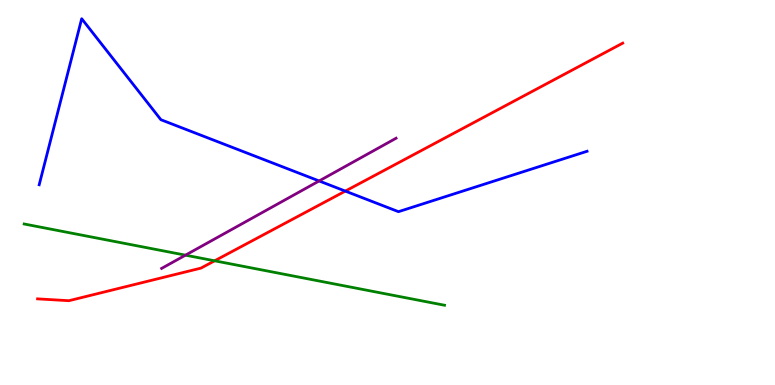[{'lines': ['blue', 'red'], 'intersections': [{'x': 4.46, 'y': 5.04}]}, {'lines': ['green', 'red'], 'intersections': [{'x': 2.77, 'y': 3.23}]}, {'lines': ['purple', 'red'], 'intersections': []}, {'lines': ['blue', 'green'], 'intersections': []}, {'lines': ['blue', 'purple'], 'intersections': [{'x': 4.12, 'y': 5.3}]}, {'lines': ['green', 'purple'], 'intersections': [{'x': 2.39, 'y': 3.37}]}]